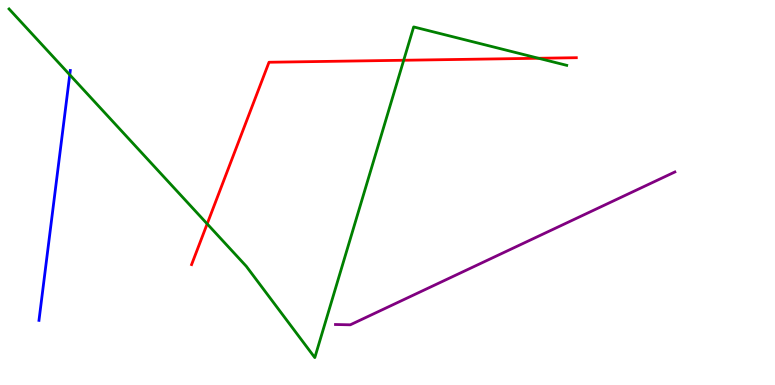[{'lines': ['blue', 'red'], 'intersections': []}, {'lines': ['green', 'red'], 'intersections': [{'x': 2.67, 'y': 4.19}, {'x': 5.21, 'y': 8.43}, {'x': 6.95, 'y': 8.49}]}, {'lines': ['purple', 'red'], 'intersections': []}, {'lines': ['blue', 'green'], 'intersections': [{'x': 0.9, 'y': 8.06}]}, {'lines': ['blue', 'purple'], 'intersections': []}, {'lines': ['green', 'purple'], 'intersections': []}]